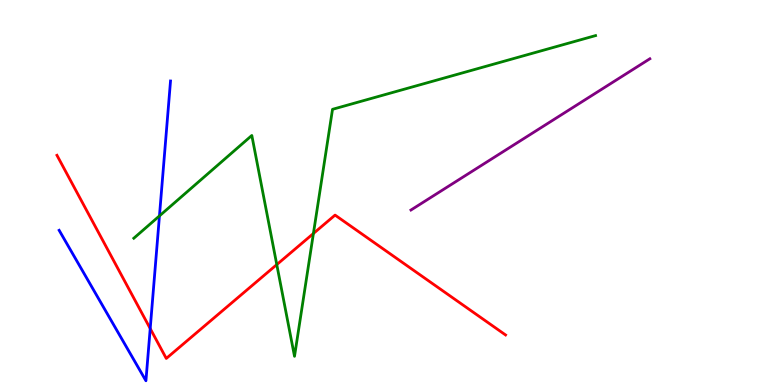[{'lines': ['blue', 'red'], 'intersections': [{'x': 1.94, 'y': 1.47}]}, {'lines': ['green', 'red'], 'intersections': [{'x': 3.57, 'y': 3.13}, {'x': 4.04, 'y': 3.94}]}, {'lines': ['purple', 'red'], 'intersections': []}, {'lines': ['blue', 'green'], 'intersections': [{'x': 2.06, 'y': 4.39}]}, {'lines': ['blue', 'purple'], 'intersections': []}, {'lines': ['green', 'purple'], 'intersections': []}]